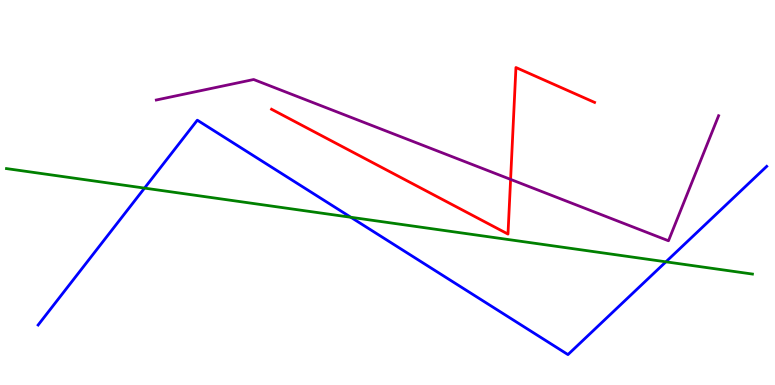[{'lines': ['blue', 'red'], 'intersections': []}, {'lines': ['green', 'red'], 'intersections': []}, {'lines': ['purple', 'red'], 'intersections': [{'x': 6.59, 'y': 5.34}]}, {'lines': ['blue', 'green'], 'intersections': [{'x': 1.86, 'y': 5.11}, {'x': 4.53, 'y': 4.36}, {'x': 8.59, 'y': 3.2}]}, {'lines': ['blue', 'purple'], 'intersections': []}, {'lines': ['green', 'purple'], 'intersections': []}]